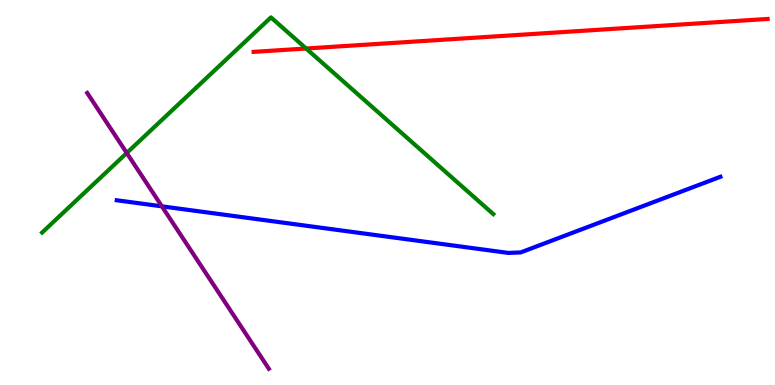[{'lines': ['blue', 'red'], 'intersections': []}, {'lines': ['green', 'red'], 'intersections': [{'x': 3.95, 'y': 8.74}]}, {'lines': ['purple', 'red'], 'intersections': []}, {'lines': ['blue', 'green'], 'intersections': []}, {'lines': ['blue', 'purple'], 'intersections': [{'x': 2.09, 'y': 4.64}]}, {'lines': ['green', 'purple'], 'intersections': [{'x': 1.64, 'y': 6.03}]}]